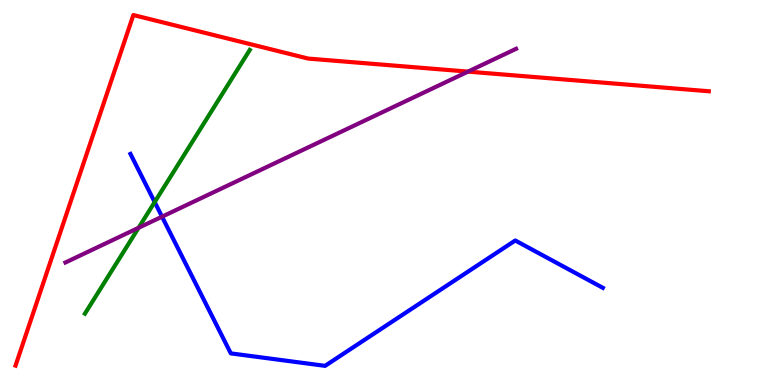[{'lines': ['blue', 'red'], 'intersections': []}, {'lines': ['green', 'red'], 'intersections': []}, {'lines': ['purple', 'red'], 'intersections': [{'x': 6.04, 'y': 8.14}]}, {'lines': ['blue', 'green'], 'intersections': [{'x': 2.0, 'y': 4.75}]}, {'lines': ['blue', 'purple'], 'intersections': [{'x': 2.09, 'y': 4.37}]}, {'lines': ['green', 'purple'], 'intersections': [{'x': 1.79, 'y': 4.08}]}]